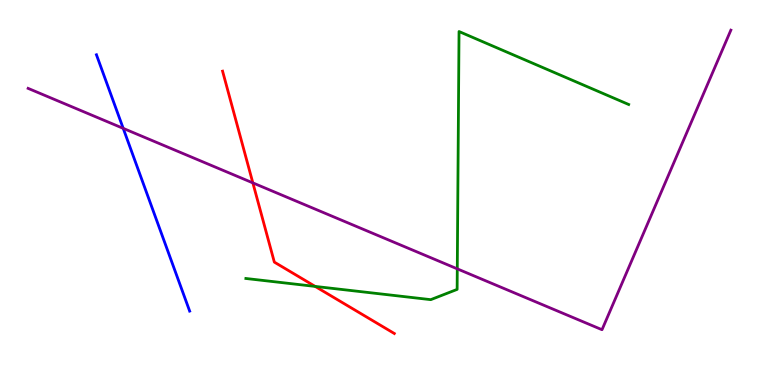[{'lines': ['blue', 'red'], 'intersections': []}, {'lines': ['green', 'red'], 'intersections': [{'x': 4.07, 'y': 2.56}]}, {'lines': ['purple', 'red'], 'intersections': [{'x': 3.26, 'y': 5.25}]}, {'lines': ['blue', 'green'], 'intersections': []}, {'lines': ['blue', 'purple'], 'intersections': [{'x': 1.59, 'y': 6.67}]}, {'lines': ['green', 'purple'], 'intersections': [{'x': 5.9, 'y': 3.02}]}]